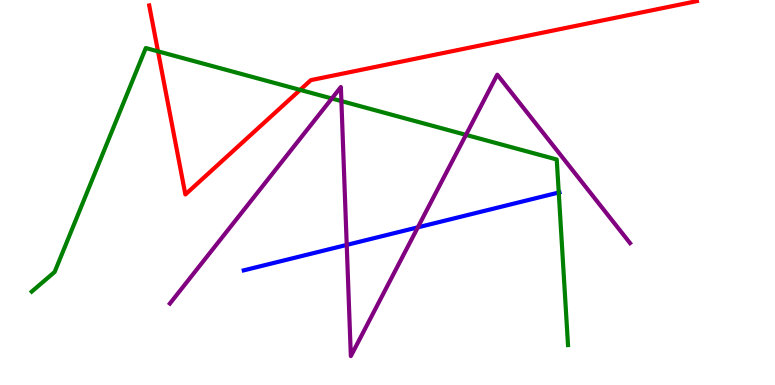[{'lines': ['blue', 'red'], 'intersections': []}, {'lines': ['green', 'red'], 'intersections': [{'x': 2.04, 'y': 8.67}, {'x': 3.87, 'y': 7.66}]}, {'lines': ['purple', 'red'], 'intersections': []}, {'lines': ['blue', 'green'], 'intersections': [{'x': 7.21, 'y': 5.0}]}, {'lines': ['blue', 'purple'], 'intersections': [{'x': 4.47, 'y': 3.64}, {'x': 5.39, 'y': 4.1}]}, {'lines': ['green', 'purple'], 'intersections': [{'x': 4.28, 'y': 7.44}, {'x': 4.41, 'y': 7.37}, {'x': 6.01, 'y': 6.5}]}]